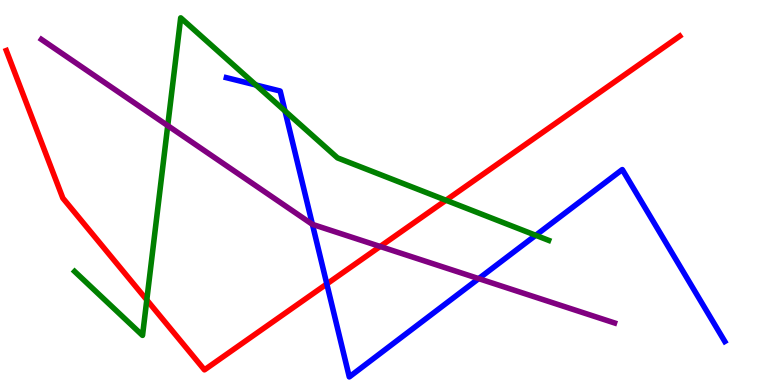[{'lines': ['blue', 'red'], 'intersections': [{'x': 4.22, 'y': 2.63}]}, {'lines': ['green', 'red'], 'intersections': [{'x': 1.89, 'y': 2.21}, {'x': 5.75, 'y': 4.8}]}, {'lines': ['purple', 'red'], 'intersections': [{'x': 4.91, 'y': 3.6}]}, {'lines': ['blue', 'green'], 'intersections': [{'x': 3.3, 'y': 7.79}, {'x': 3.68, 'y': 7.12}, {'x': 6.91, 'y': 3.89}]}, {'lines': ['blue', 'purple'], 'intersections': [{'x': 4.03, 'y': 4.17}, {'x': 6.18, 'y': 2.76}]}, {'lines': ['green', 'purple'], 'intersections': [{'x': 2.16, 'y': 6.74}]}]